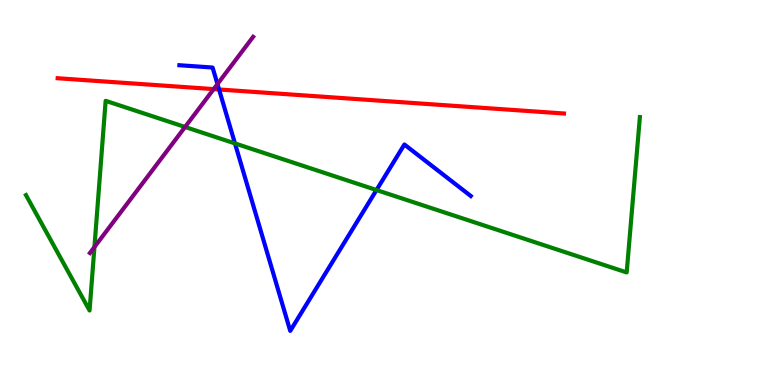[{'lines': ['blue', 'red'], 'intersections': [{'x': 2.83, 'y': 7.68}]}, {'lines': ['green', 'red'], 'intersections': []}, {'lines': ['purple', 'red'], 'intersections': [{'x': 2.76, 'y': 7.69}]}, {'lines': ['blue', 'green'], 'intersections': [{'x': 3.03, 'y': 6.27}, {'x': 4.86, 'y': 5.06}]}, {'lines': ['blue', 'purple'], 'intersections': [{'x': 2.81, 'y': 7.82}]}, {'lines': ['green', 'purple'], 'intersections': [{'x': 1.22, 'y': 3.58}, {'x': 2.39, 'y': 6.7}]}]